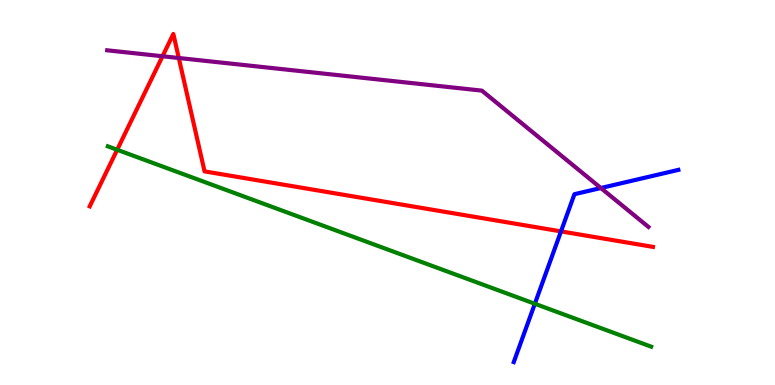[{'lines': ['blue', 'red'], 'intersections': [{'x': 7.24, 'y': 3.99}]}, {'lines': ['green', 'red'], 'intersections': [{'x': 1.51, 'y': 6.11}]}, {'lines': ['purple', 'red'], 'intersections': [{'x': 2.1, 'y': 8.54}, {'x': 2.31, 'y': 8.49}]}, {'lines': ['blue', 'green'], 'intersections': [{'x': 6.9, 'y': 2.11}]}, {'lines': ['blue', 'purple'], 'intersections': [{'x': 7.75, 'y': 5.12}]}, {'lines': ['green', 'purple'], 'intersections': []}]